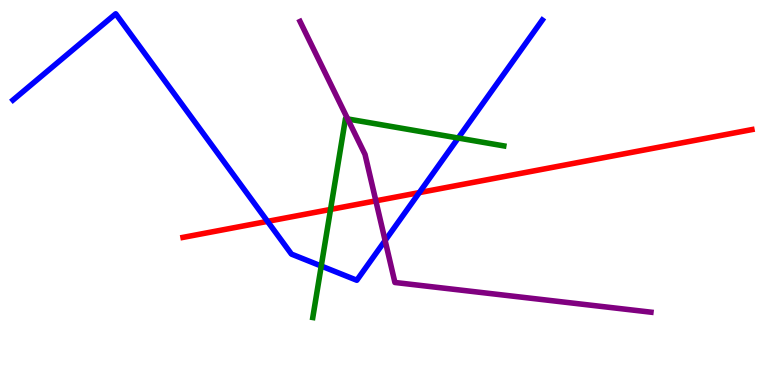[{'lines': ['blue', 'red'], 'intersections': [{'x': 3.45, 'y': 4.25}, {'x': 5.41, 'y': 5.0}]}, {'lines': ['green', 'red'], 'intersections': [{'x': 4.27, 'y': 4.56}]}, {'lines': ['purple', 'red'], 'intersections': [{'x': 4.85, 'y': 4.78}]}, {'lines': ['blue', 'green'], 'intersections': [{'x': 4.15, 'y': 3.09}, {'x': 5.91, 'y': 6.42}]}, {'lines': ['blue', 'purple'], 'intersections': [{'x': 4.97, 'y': 3.75}]}, {'lines': ['green', 'purple'], 'intersections': [{'x': 4.49, 'y': 6.91}]}]